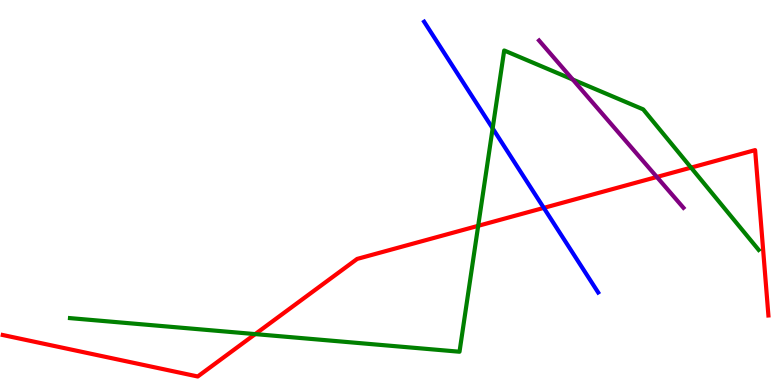[{'lines': ['blue', 'red'], 'intersections': [{'x': 7.02, 'y': 4.6}]}, {'lines': ['green', 'red'], 'intersections': [{'x': 3.29, 'y': 1.32}, {'x': 6.17, 'y': 4.13}, {'x': 8.92, 'y': 5.65}]}, {'lines': ['purple', 'red'], 'intersections': [{'x': 8.48, 'y': 5.4}]}, {'lines': ['blue', 'green'], 'intersections': [{'x': 6.36, 'y': 6.67}]}, {'lines': ['blue', 'purple'], 'intersections': []}, {'lines': ['green', 'purple'], 'intersections': [{'x': 7.39, 'y': 7.93}]}]